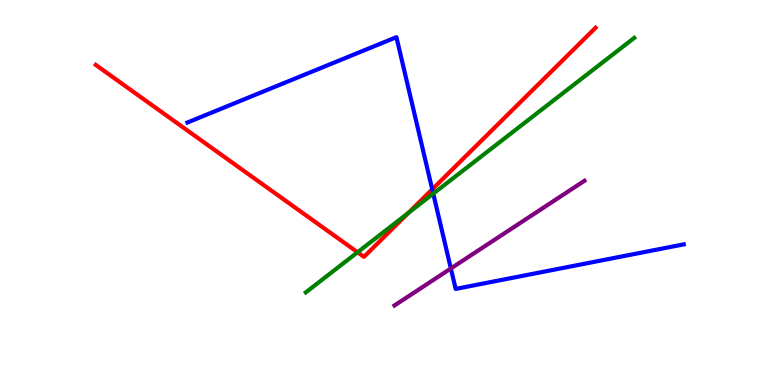[{'lines': ['blue', 'red'], 'intersections': [{'x': 5.58, 'y': 5.08}]}, {'lines': ['green', 'red'], 'intersections': [{'x': 4.61, 'y': 3.45}, {'x': 5.27, 'y': 4.47}]}, {'lines': ['purple', 'red'], 'intersections': []}, {'lines': ['blue', 'green'], 'intersections': [{'x': 5.59, 'y': 4.97}]}, {'lines': ['blue', 'purple'], 'intersections': [{'x': 5.82, 'y': 3.03}]}, {'lines': ['green', 'purple'], 'intersections': []}]